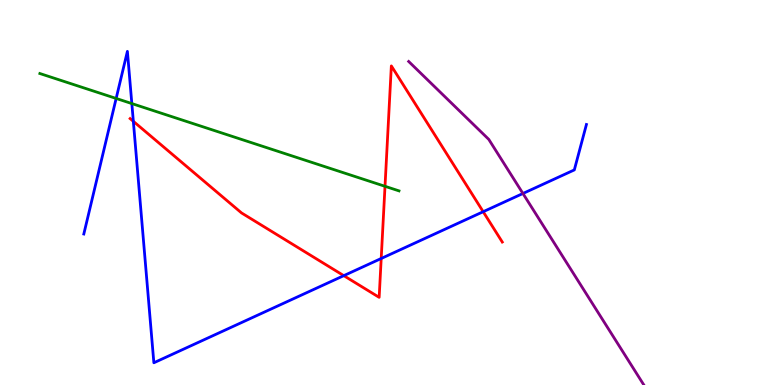[{'lines': ['blue', 'red'], 'intersections': [{'x': 1.72, 'y': 6.85}, {'x': 4.44, 'y': 2.84}, {'x': 4.92, 'y': 3.29}, {'x': 6.23, 'y': 4.5}]}, {'lines': ['green', 'red'], 'intersections': [{'x': 4.97, 'y': 5.16}]}, {'lines': ['purple', 'red'], 'intersections': []}, {'lines': ['blue', 'green'], 'intersections': [{'x': 1.5, 'y': 7.44}, {'x': 1.7, 'y': 7.31}]}, {'lines': ['blue', 'purple'], 'intersections': [{'x': 6.75, 'y': 4.97}]}, {'lines': ['green', 'purple'], 'intersections': []}]